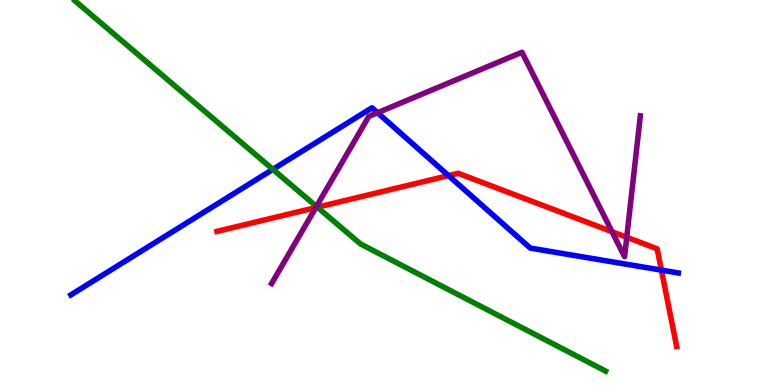[{'lines': ['blue', 'red'], 'intersections': [{'x': 5.79, 'y': 5.44}, {'x': 8.53, 'y': 2.98}]}, {'lines': ['green', 'red'], 'intersections': [{'x': 4.09, 'y': 4.62}]}, {'lines': ['purple', 'red'], 'intersections': [{'x': 4.07, 'y': 4.61}, {'x': 7.9, 'y': 3.98}, {'x': 8.09, 'y': 3.84}]}, {'lines': ['blue', 'green'], 'intersections': [{'x': 3.52, 'y': 5.6}]}, {'lines': ['blue', 'purple'], 'intersections': [{'x': 4.87, 'y': 7.07}]}, {'lines': ['green', 'purple'], 'intersections': [{'x': 4.08, 'y': 4.64}]}]